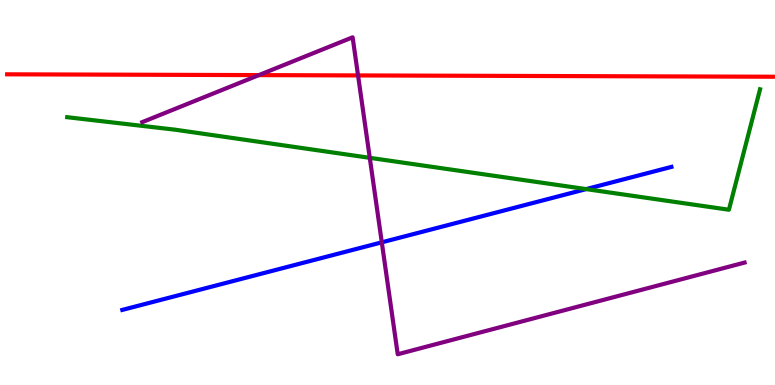[{'lines': ['blue', 'red'], 'intersections': []}, {'lines': ['green', 'red'], 'intersections': []}, {'lines': ['purple', 'red'], 'intersections': [{'x': 3.34, 'y': 8.05}, {'x': 4.62, 'y': 8.04}]}, {'lines': ['blue', 'green'], 'intersections': [{'x': 7.56, 'y': 5.09}]}, {'lines': ['blue', 'purple'], 'intersections': [{'x': 4.93, 'y': 3.71}]}, {'lines': ['green', 'purple'], 'intersections': [{'x': 4.77, 'y': 5.9}]}]